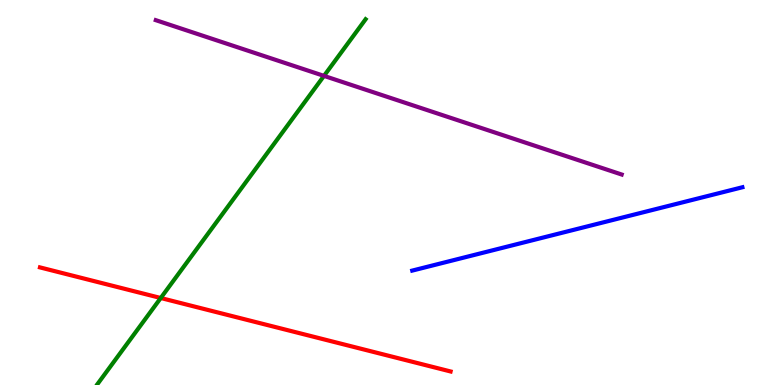[{'lines': ['blue', 'red'], 'intersections': []}, {'lines': ['green', 'red'], 'intersections': [{'x': 2.07, 'y': 2.26}]}, {'lines': ['purple', 'red'], 'intersections': []}, {'lines': ['blue', 'green'], 'intersections': []}, {'lines': ['blue', 'purple'], 'intersections': []}, {'lines': ['green', 'purple'], 'intersections': [{'x': 4.18, 'y': 8.03}]}]